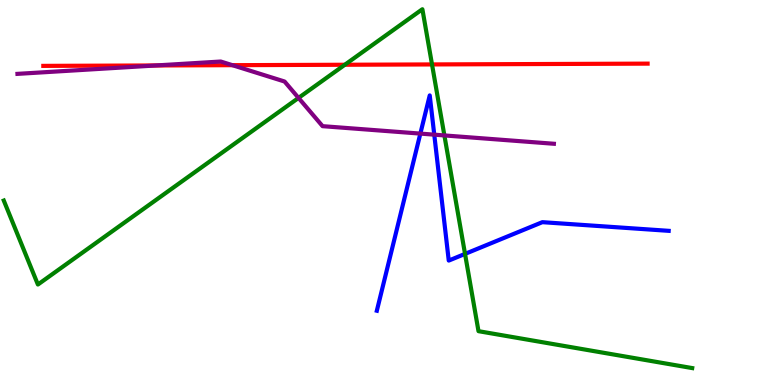[{'lines': ['blue', 'red'], 'intersections': []}, {'lines': ['green', 'red'], 'intersections': [{'x': 4.45, 'y': 8.32}, {'x': 5.57, 'y': 8.33}]}, {'lines': ['purple', 'red'], 'intersections': [{'x': 2.01, 'y': 8.3}, {'x': 3.0, 'y': 8.31}]}, {'lines': ['blue', 'green'], 'intersections': [{'x': 6.0, 'y': 3.41}]}, {'lines': ['blue', 'purple'], 'intersections': [{'x': 5.42, 'y': 6.53}, {'x': 5.6, 'y': 6.5}]}, {'lines': ['green', 'purple'], 'intersections': [{'x': 3.85, 'y': 7.46}, {'x': 5.73, 'y': 6.48}]}]